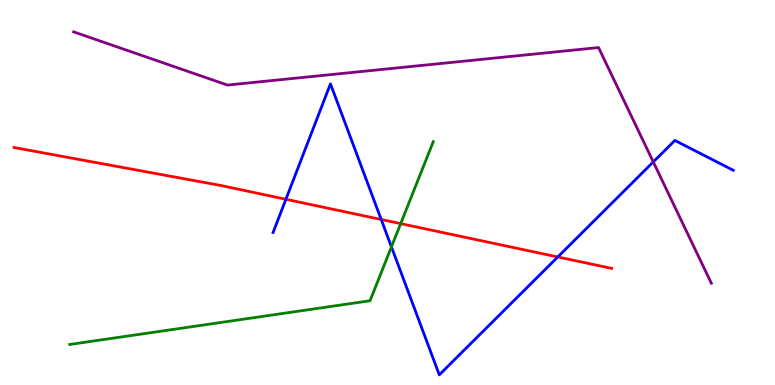[{'lines': ['blue', 'red'], 'intersections': [{'x': 3.69, 'y': 4.82}, {'x': 4.92, 'y': 4.3}, {'x': 7.2, 'y': 3.33}]}, {'lines': ['green', 'red'], 'intersections': [{'x': 5.17, 'y': 4.19}]}, {'lines': ['purple', 'red'], 'intersections': []}, {'lines': ['blue', 'green'], 'intersections': [{'x': 5.05, 'y': 3.59}]}, {'lines': ['blue', 'purple'], 'intersections': [{'x': 8.43, 'y': 5.79}]}, {'lines': ['green', 'purple'], 'intersections': []}]